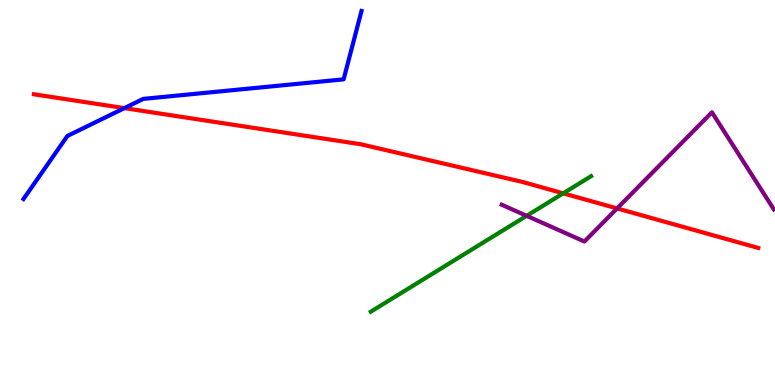[{'lines': ['blue', 'red'], 'intersections': [{'x': 1.6, 'y': 7.19}]}, {'lines': ['green', 'red'], 'intersections': [{'x': 7.27, 'y': 4.98}]}, {'lines': ['purple', 'red'], 'intersections': [{'x': 7.96, 'y': 4.59}]}, {'lines': ['blue', 'green'], 'intersections': []}, {'lines': ['blue', 'purple'], 'intersections': []}, {'lines': ['green', 'purple'], 'intersections': [{'x': 6.8, 'y': 4.39}]}]